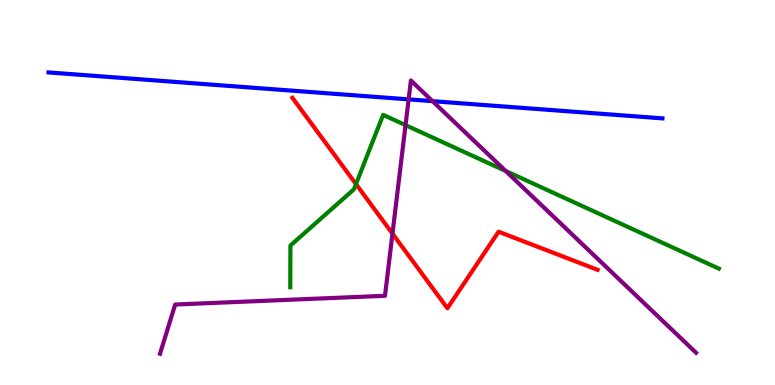[{'lines': ['blue', 'red'], 'intersections': []}, {'lines': ['green', 'red'], 'intersections': [{'x': 4.59, 'y': 5.22}]}, {'lines': ['purple', 'red'], 'intersections': [{'x': 5.06, 'y': 3.93}]}, {'lines': ['blue', 'green'], 'intersections': []}, {'lines': ['blue', 'purple'], 'intersections': [{'x': 5.27, 'y': 7.42}, {'x': 5.58, 'y': 7.37}]}, {'lines': ['green', 'purple'], 'intersections': [{'x': 5.23, 'y': 6.75}, {'x': 6.52, 'y': 5.56}]}]